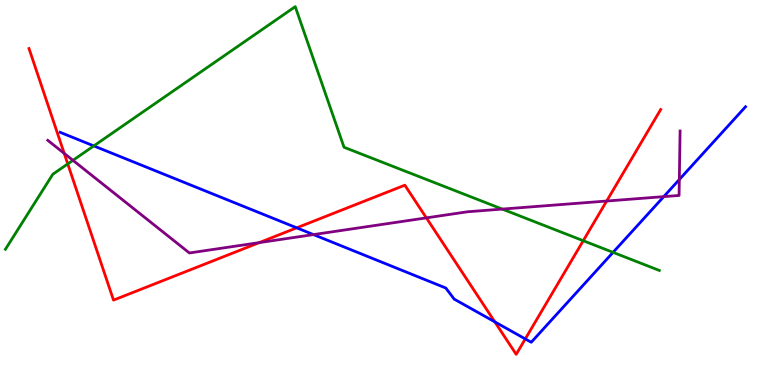[{'lines': ['blue', 'red'], 'intersections': [{'x': 3.83, 'y': 4.08}, {'x': 6.38, 'y': 1.64}, {'x': 6.78, 'y': 1.2}]}, {'lines': ['green', 'red'], 'intersections': [{'x': 0.874, 'y': 5.74}, {'x': 7.53, 'y': 3.75}]}, {'lines': ['purple', 'red'], 'intersections': [{'x': 0.829, 'y': 6.02}, {'x': 3.34, 'y': 3.7}, {'x': 5.5, 'y': 4.34}, {'x': 7.83, 'y': 4.78}]}, {'lines': ['blue', 'green'], 'intersections': [{'x': 1.21, 'y': 6.21}, {'x': 7.91, 'y': 3.45}]}, {'lines': ['blue', 'purple'], 'intersections': [{'x': 4.04, 'y': 3.91}, {'x': 8.56, 'y': 4.89}, {'x': 8.77, 'y': 5.34}]}, {'lines': ['green', 'purple'], 'intersections': [{'x': 0.941, 'y': 5.84}, {'x': 6.48, 'y': 4.57}]}]